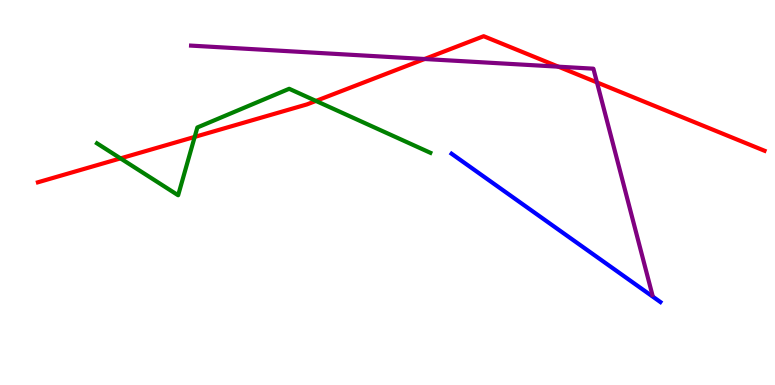[{'lines': ['blue', 'red'], 'intersections': []}, {'lines': ['green', 'red'], 'intersections': [{'x': 1.55, 'y': 5.89}, {'x': 2.51, 'y': 6.44}, {'x': 4.08, 'y': 7.38}]}, {'lines': ['purple', 'red'], 'intersections': [{'x': 5.48, 'y': 8.47}, {'x': 7.2, 'y': 8.27}, {'x': 7.7, 'y': 7.86}]}, {'lines': ['blue', 'green'], 'intersections': []}, {'lines': ['blue', 'purple'], 'intersections': []}, {'lines': ['green', 'purple'], 'intersections': []}]